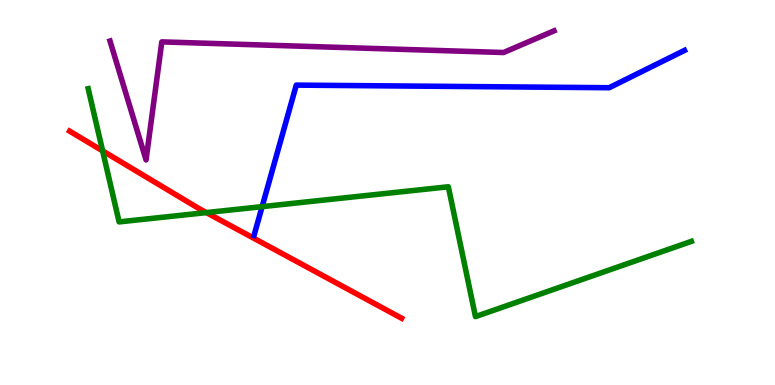[{'lines': ['blue', 'red'], 'intersections': []}, {'lines': ['green', 'red'], 'intersections': [{'x': 1.32, 'y': 6.08}, {'x': 2.66, 'y': 4.48}]}, {'lines': ['purple', 'red'], 'intersections': []}, {'lines': ['blue', 'green'], 'intersections': [{'x': 3.38, 'y': 4.63}]}, {'lines': ['blue', 'purple'], 'intersections': []}, {'lines': ['green', 'purple'], 'intersections': []}]